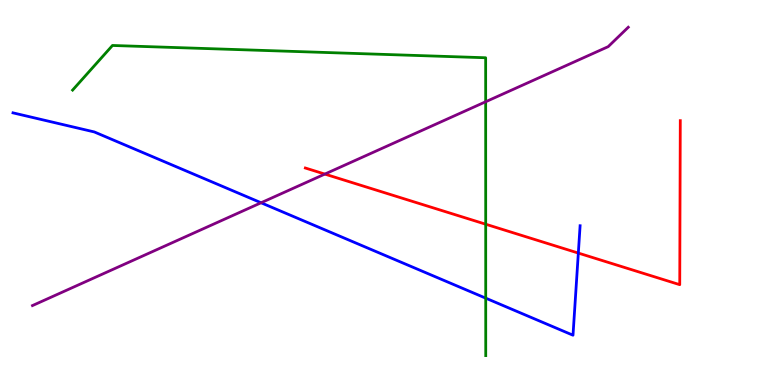[{'lines': ['blue', 'red'], 'intersections': [{'x': 7.46, 'y': 3.43}]}, {'lines': ['green', 'red'], 'intersections': [{'x': 6.27, 'y': 4.18}]}, {'lines': ['purple', 'red'], 'intersections': [{'x': 4.19, 'y': 5.48}]}, {'lines': ['blue', 'green'], 'intersections': [{'x': 6.27, 'y': 2.26}]}, {'lines': ['blue', 'purple'], 'intersections': [{'x': 3.37, 'y': 4.73}]}, {'lines': ['green', 'purple'], 'intersections': [{'x': 6.27, 'y': 7.36}]}]